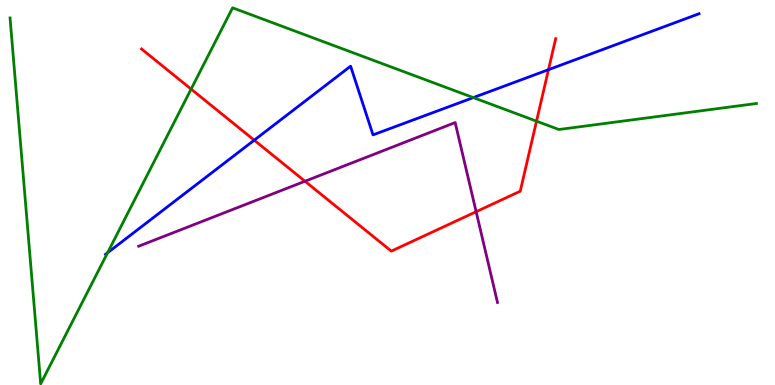[{'lines': ['blue', 'red'], 'intersections': [{'x': 3.28, 'y': 6.36}, {'x': 7.08, 'y': 8.19}]}, {'lines': ['green', 'red'], 'intersections': [{'x': 2.47, 'y': 7.69}, {'x': 6.92, 'y': 6.85}]}, {'lines': ['purple', 'red'], 'intersections': [{'x': 3.94, 'y': 5.29}, {'x': 6.14, 'y': 4.5}]}, {'lines': ['blue', 'green'], 'intersections': [{'x': 1.39, 'y': 3.43}, {'x': 6.11, 'y': 7.46}]}, {'lines': ['blue', 'purple'], 'intersections': []}, {'lines': ['green', 'purple'], 'intersections': []}]